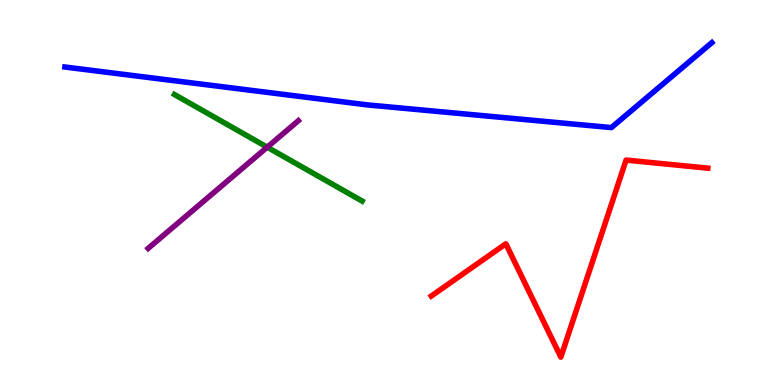[{'lines': ['blue', 'red'], 'intersections': []}, {'lines': ['green', 'red'], 'intersections': []}, {'lines': ['purple', 'red'], 'intersections': []}, {'lines': ['blue', 'green'], 'intersections': []}, {'lines': ['blue', 'purple'], 'intersections': []}, {'lines': ['green', 'purple'], 'intersections': [{'x': 3.45, 'y': 6.18}]}]